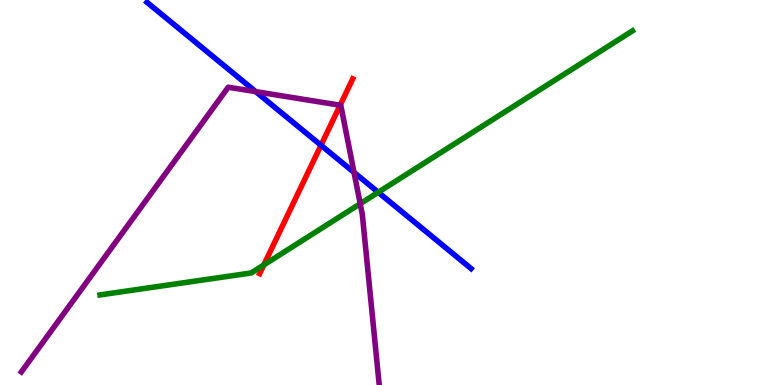[{'lines': ['blue', 'red'], 'intersections': [{'x': 4.14, 'y': 6.23}]}, {'lines': ['green', 'red'], 'intersections': [{'x': 3.4, 'y': 3.12}]}, {'lines': ['purple', 'red'], 'intersections': [{'x': 4.39, 'y': 7.27}]}, {'lines': ['blue', 'green'], 'intersections': [{'x': 4.88, 'y': 5.01}]}, {'lines': ['blue', 'purple'], 'intersections': [{'x': 3.3, 'y': 7.62}, {'x': 4.57, 'y': 5.52}]}, {'lines': ['green', 'purple'], 'intersections': [{'x': 4.65, 'y': 4.71}]}]